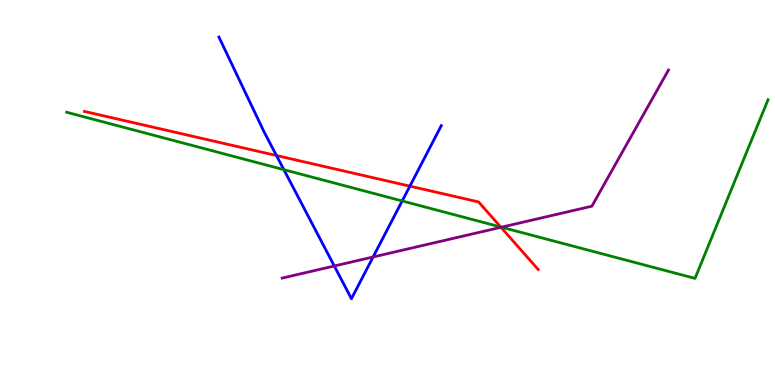[{'lines': ['blue', 'red'], 'intersections': [{'x': 3.57, 'y': 5.96}, {'x': 5.29, 'y': 5.16}]}, {'lines': ['green', 'red'], 'intersections': [{'x': 6.46, 'y': 4.1}]}, {'lines': ['purple', 'red'], 'intersections': [{'x': 6.46, 'y': 4.1}]}, {'lines': ['blue', 'green'], 'intersections': [{'x': 3.66, 'y': 5.59}, {'x': 5.19, 'y': 4.78}]}, {'lines': ['blue', 'purple'], 'intersections': [{'x': 4.31, 'y': 3.09}, {'x': 4.81, 'y': 3.33}]}, {'lines': ['green', 'purple'], 'intersections': [{'x': 6.47, 'y': 4.1}]}]